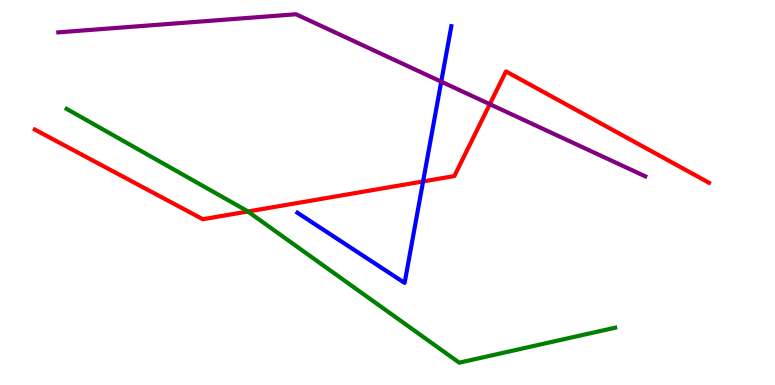[{'lines': ['blue', 'red'], 'intersections': [{'x': 5.46, 'y': 5.29}]}, {'lines': ['green', 'red'], 'intersections': [{'x': 3.2, 'y': 4.51}]}, {'lines': ['purple', 'red'], 'intersections': [{'x': 6.32, 'y': 7.29}]}, {'lines': ['blue', 'green'], 'intersections': []}, {'lines': ['blue', 'purple'], 'intersections': [{'x': 5.69, 'y': 7.88}]}, {'lines': ['green', 'purple'], 'intersections': []}]